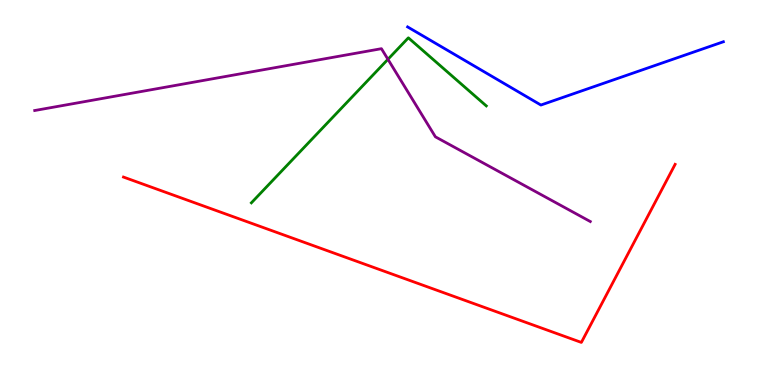[{'lines': ['blue', 'red'], 'intersections': []}, {'lines': ['green', 'red'], 'intersections': []}, {'lines': ['purple', 'red'], 'intersections': []}, {'lines': ['blue', 'green'], 'intersections': []}, {'lines': ['blue', 'purple'], 'intersections': []}, {'lines': ['green', 'purple'], 'intersections': [{'x': 5.01, 'y': 8.46}]}]